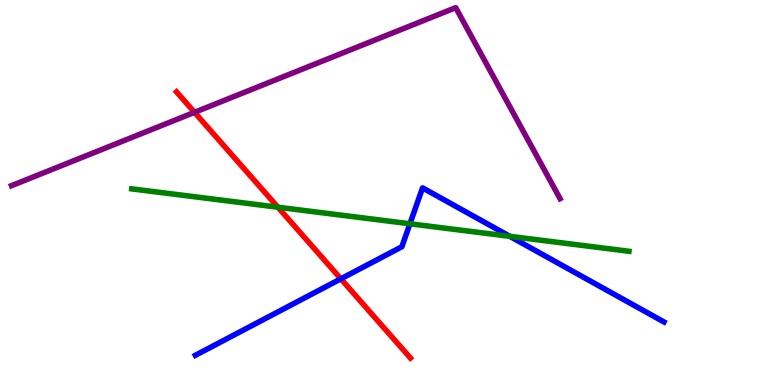[{'lines': ['blue', 'red'], 'intersections': [{'x': 4.4, 'y': 2.76}]}, {'lines': ['green', 'red'], 'intersections': [{'x': 3.59, 'y': 4.62}]}, {'lines': ['purple', 'red'], 'intersections': [{'x': 2.51, 'y': 7.08}]}, {'lines': ['blue', 'green'], 'intersections': [{'x': 5.29, 'y': 4.19}, {'x': 6.58, 'y': 3.86}]}, {'lines': ['blue', 'purple'], 'intersections': []}, {'lines': ['green', 'purple'], 'intersections': []}]